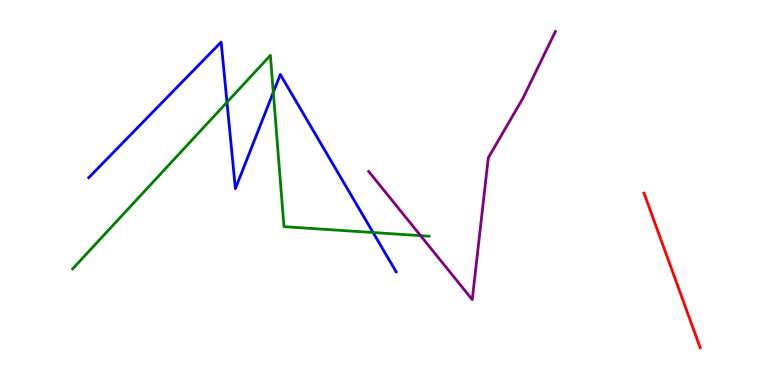[{'lines': ['blue', 'red'], 'intersections': []}, {'lines': ['green', 'red'], 'intersections': []}, {'lines': ['purple', 'red'], 'intersections': []}, {'lines': ['blue', 'green'], 'intersections': [{'x': 2.93, 'y': 7.34}, {'x': 3.53, 'y': 7.6}, {'x': 4.81, 'y': 3.96}]}, {'lines': ['blue', 'purple'], 'intersections': []}, {'lines': ['green', 'purple'], 'intersections': [{'x': 5.43, 'y': 3.88}]}]